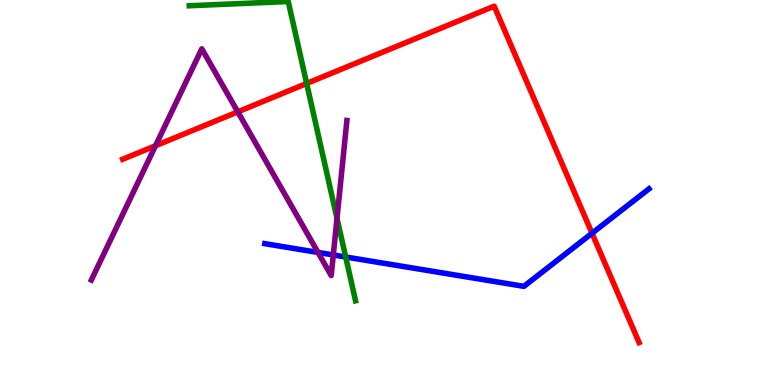[{'lines': ['blue', 'red'], 'intersections': [{'x': 7.64, 'y': 3.94}]}, {'lines': ['green', 'red'], 'intersections': [{'x': 3.96, 'y': 7.83}]}, {'lines': ['purple', 'red'], 'intersections': [{'x': 2.01, 'y': 6.21}, {'x': 3.07, 'y': 7.09}]}, {'lines': ['blue', 'green'], 'intersections': [{'x': 4.46, 'y': 3.33}]}, {'lines': ['blue', 'purple'], 'intersections': [{'x': 4.1, 'y': 3.44}, {'x': 4.3, 'y': 3.38}]}, {'lines': ['green', 'purple'], 'intersections': [{'x': 4.35, 'y': 4.33}]}]